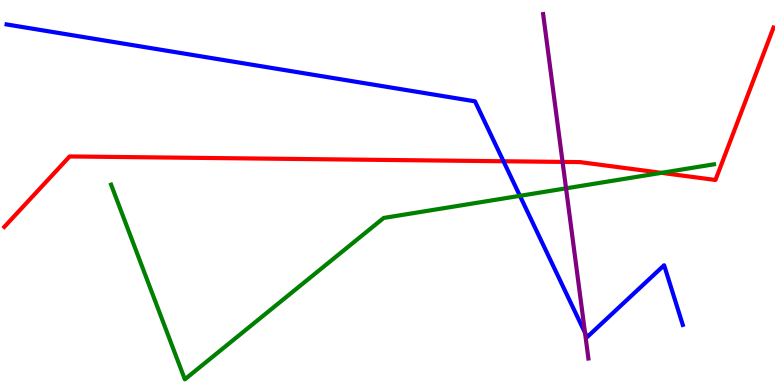[{'lines': ['blue', 'red'], 'intersections': [{'x': 6.5, 'y': 5.81}]}, {'lines': ['green', 'red'], 'intersections': [{'x': 8.53, 'y': 5.51}]}, {'lines': ['purple', 'red'], 'intersections': [{'x': 7.26, 'y': 5.79}]}, {'lines': ['blue', 'green'], 'intersections': [{'x': 6.71, 'y': 4.91}]}, {'lines': ['blue', 'purple'], 'intersections': [{'x': 7.55, 'y': 1.36}]}, {'lines': ['green', 'purple'], 'intersections': [{'x': 7.3, 'y': 5.11}]}]